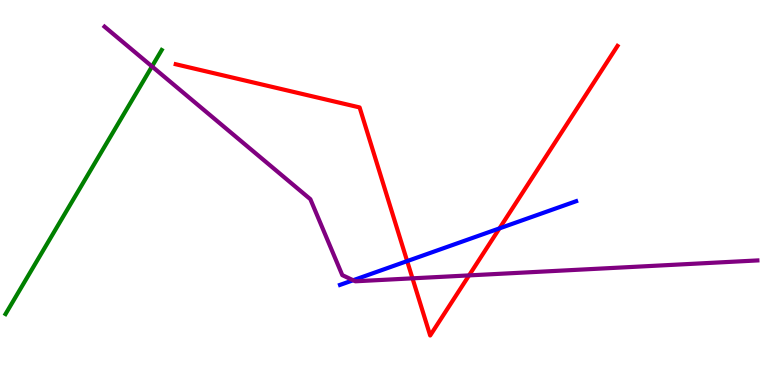[{'lines': ['blue', 'red'], 'intersections': [{'x': 5.25, 'y': 3.22}, {'x': 6.44, 'y': 4.07}]}, {'lines': ['green', 'red'], 'intersections': []}, {'lines': ['purple', 'red'], 'intersections': [{'x': 5.32, 'y': 2.77}, {'x': 6.05, 'y': 2.85}]}, {'lines': ['blue', 'green'], 'intersections': []}, {'lines': ['blue', 'purple'], 'intersections': [{'x': 4.56, 'y': 2.72}]}, {'lines': ['green', 'purple'], 'intersections': [{'x': 1.96, 'y': 8.27}]}]